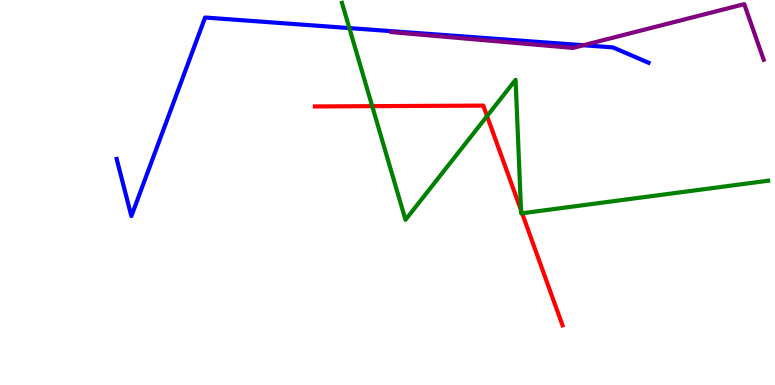[{'lines': ['blue', 'red'], 'intersections': []}, {'lines': ['green', 'red'], 'intersections': [{'x': 4.8, 'y': 7.24}, {'x': 6.28, 'y': 6.98}, {'x': 6.72, 'y': 4.54}, {'x': 6.74, 'y': 4.46}]}, {'lines': ['purple', 'red'], 'intersections': []}, {'lines': ['blue', 'green'], 'intersections': [{'x': 4.51, 'y': 9.27}]}, {'lines': ['blue', 'purple'], 'intersections': [{'x': 7.53, 'y': 8.83}]}, {'lines': ['green', 'purple'], 'intersections': []}]